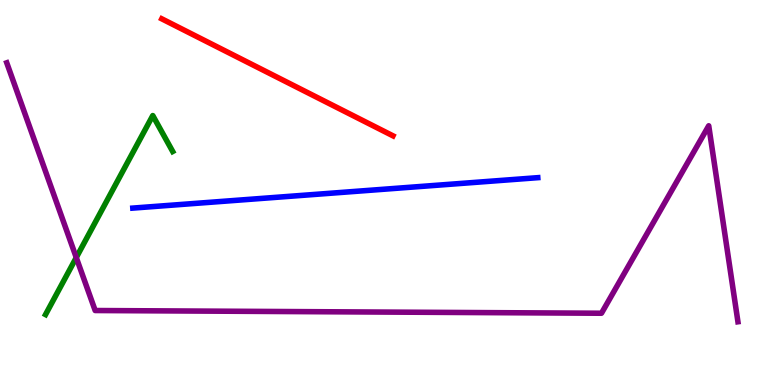[{'lines': ['blue', 'red'], 'intersections': []}, {'lines': ['green', 'red'], 'intersections': []}, {'lines': ['purple', 'red'], 'intersections': []}, {'lines': ['blue', 'green'], 'intersections': []}, {'lines': ['blue', 'purple'], 'intersections': []}, {'lines': ['green', 'purple'], 'intersections': [{'x': 0.984, 'y': 3.31}]}]